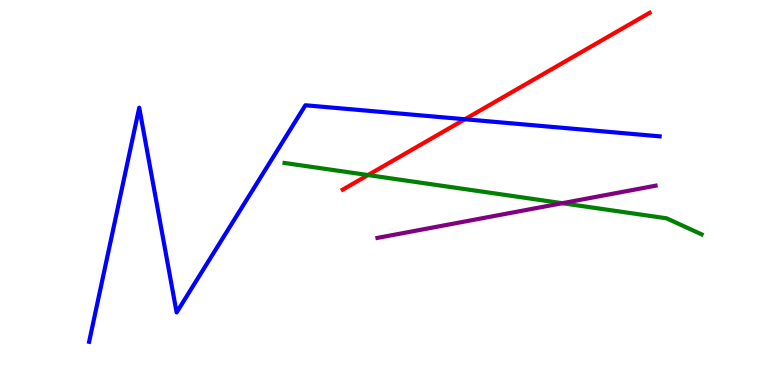[{'lines': ['blue', 'red'], 'intersections': [{'x': 6.0, 'y': 6.9}]}, {'lines': ['green', 'red'], 'intersections': [{'x': 4.75, 'y': 5.45}]}, {'lines': ['purple', 'red'], 'intersections': []}, {'lines': ['blue', 'green'], 'intersections': []}, {'lines': ['blue', 'purple'], 'intersections': []}, {'lines': ['green', 'purple'], 'intersections': [{'x': 7.26, 'y': 4.72}]}]